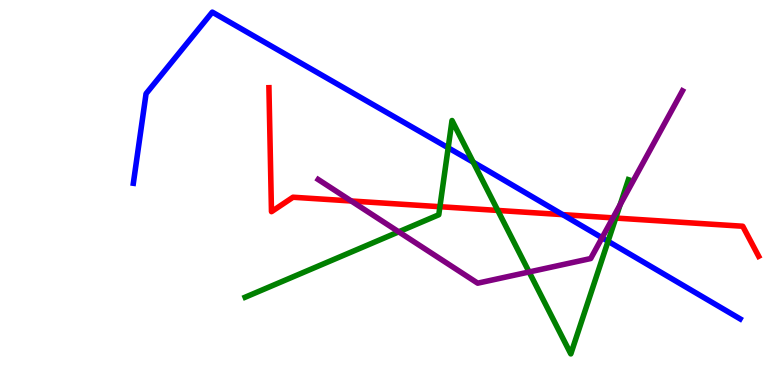[{'lines': ['blue', 'red'], 'intersections': [{'x': 7.26, 'y': 4.43}]}, {'lines': ['green', 'red'], 'intersections': [{'x': 5.68, 'y': 4.63}, {'x': 6.42, 'y': 4.53}, {'x': 7.94, 'y': 4.34}]}, {'lines': ['purple', 'red'], 'intersections': [{'x': 4.53, 'y': 4.78}, {'x': 7.91, 'y': 4.34}]}, {'lines': ['blue', 'green'], 'intersections': [{'x': 5.78, 'y': 6.16}, {'x': 6.11, 'y': 5.79}, {'x': 7.85, 'y': 3.73}]}, {'lines': ['blue', 'purple'], 'intersections': [{'x': 7.77, 'y': 3.82}]}, {'lines': ['green', 'purple'], 'intersections': [{'x': 5.14, 'y': 3.98}, {'x': 6.83, 'y': 2.94}, {'x': 8.0, 'y': 4.68}]}]